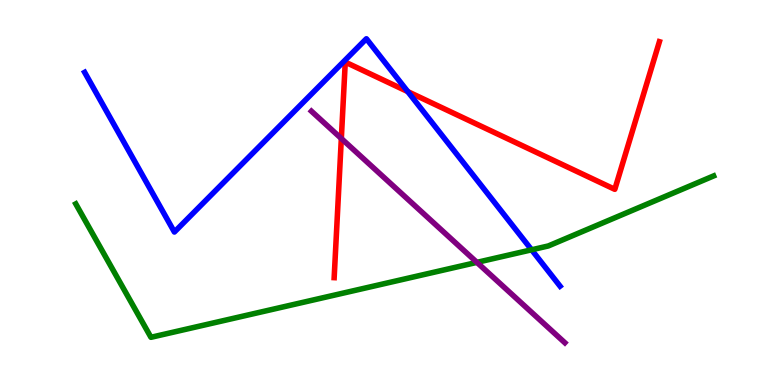[{'lines': ['blue', 'red'], 'intersections': [{'x': 5.26, 'y': 7.62}]}, {'lines': ['green', 'red'], 'intersections': []}, {'lines': ['purple', 'red'], 'intersections': [{'x': 4.4, 'y': 6.4}]}, {'lines': ['blue', 'green'], 'intersections': [{'x': 6.86, 'y': 3.51}]}, {'lines': ['blue', 'purple'], 'intersections': []}, {'lines': ['green', 'purple'], 'intersections': [{'x': 6.15, 'y': 3.19}]}]